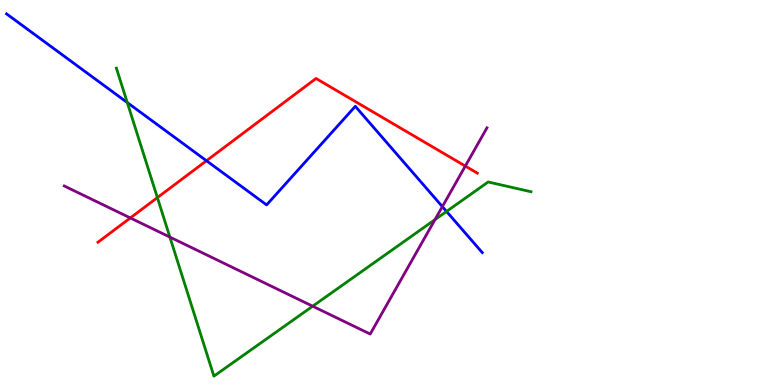[{'lines': ['blue', 'red'], 'intersections': [{'x': 2.66, 'y': 5.83}]}, {'lines': ['green', 'red'], 'intersections': [{'x': 2.03, 'y': 4.87}]}, {'lines': ['purple', 'red'], 'intersections': [{'x': 1.68, 'y': 4.34}, {'x': 6.0, 'y': 5.69}]}, {'lines': ['blue', 'green'], 'intersections': [{'x': 1.64, 'y': 7.34}, {'x': 5.76, 'y': 4.51}]}, {'lines': ['blue', 'purple'], 'intersections': [{'x': 5.71, 'y': 4.63}]}, {'lines': ['green', 'purple'], 'intersections': [{'x': 2.19, 'y': 3.84}, {'x': 4.03, 'y': 2.05}, {'x': 5.61, 'y': 4.3}]}]